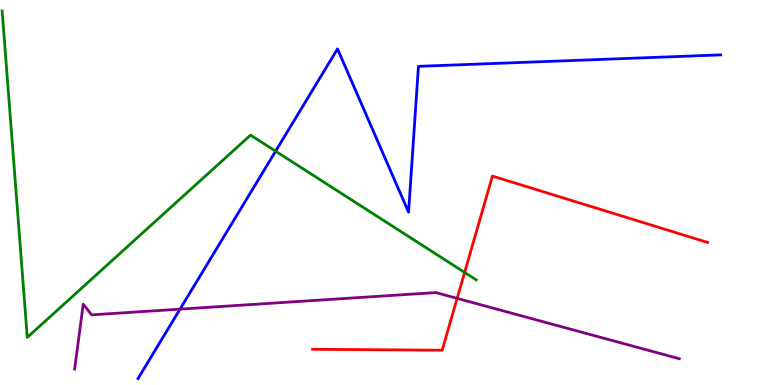[{'lines': ['blue', 'red'], 'intersections': []}, {'lines': ['green', 'red'], 'intersections': [{'x': 6.0, 'y': 2.92}]}, {'lines': ['purple', 'red'], 'intersections': [{'x': 5.9, 'y': 2.25}]}, {'lines': ['blue', 'green'], 'intersections': [{'x': 3.56, 'y': 6.07}]}, {'lines': ['blue', 'purple'], 'intersections': [{'x': 2.32, 'y': 1.97}]}, {'lines': ['green', 'purple'], 'intersections': []}]